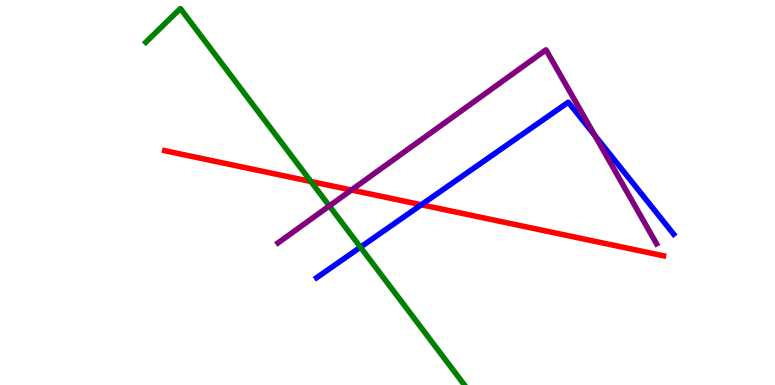[{'lines': ['blue', 'red'], 'intersections': [{'x': 5.44, 'y': 4.68}]}, {'lines': ['green', 'red'], 'intersections': [{'x': 4.01, 'y': 5.29}]}, {'lines': ['purple', 'red'], 'intersections': [{'x': 4.53, 'y': 5.06}]}, {'lines': ['blue', 'green'], 'intersections': [{'x': 4.65, 'y': 3.58}]}, {'lines': ['blue', 'purple'], 'intersections': [{'x': 7.67, 'y': 6.48}]}, {'lines': ['green', 'purple'], 'intersections': [{'x': 4.25, 'y': 4.65}]}]